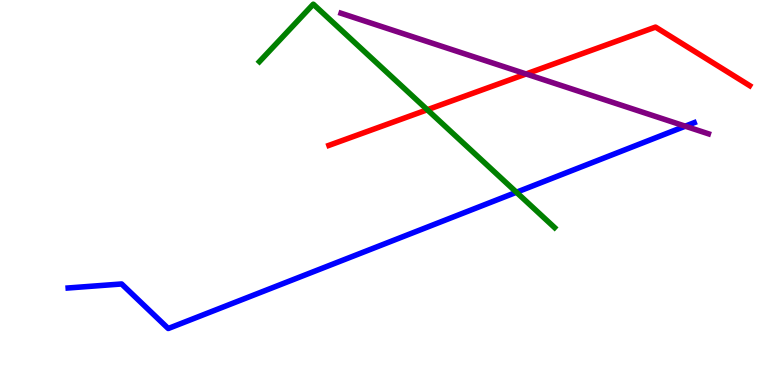[{'lines': ['blue', 'red'], 'intersections': []}, {'lines': ['green', 'red'], 'intersections': [{'x': 5.51, 'y': 7.15}]}, {'lines': ['purple', 'red'], 'intersections': [{'x': 6.79, 'y': 8.08}]}, {'lines': ['blue', 'green'], 'intersections': [{'x': 6.66, 'y': 5.01}]}, {'lines': ['blue', 'purple'], 'intersections': [{'x': 8.84, 'y': 6.72}]}, {'lines': ['green', 'purple'], 'intersections': []}]